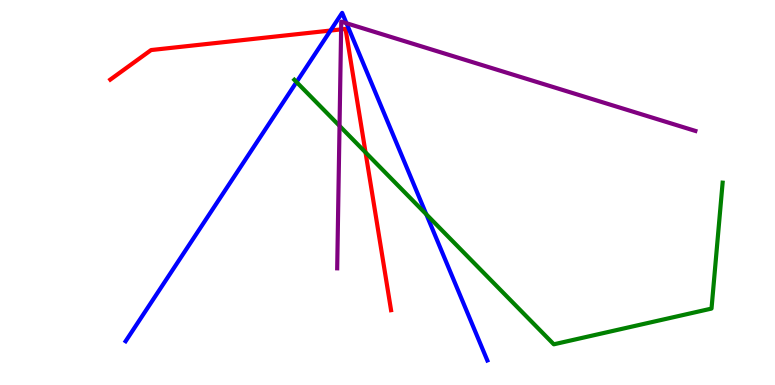[{'lines': ['blue', 'red'], 'intersections': [{'x': 4.26, 'y': 9.21}]}, {'lines': ['green', 'red'], 'intersections': [{'x': 4.72, 'y': 6.04}]}, {'lines': ['purple', 'red'], 'intersections': [{'x': 4.4, 'y': 9.24}]}, {'lines': ['blue', 'green'], 'intersections': [{'x': 3.83, 'y': 7.87}, {'x': 5.5, 'y': 4.43}]}, {'lines': ['blue', 'purple'], 'intersections': [{'x': 4.47, 'y': 9.4}]}, {'lines': ['green', 'purple'], 'intersections': [{'x': 4.38, 'y': 6.73}]}]